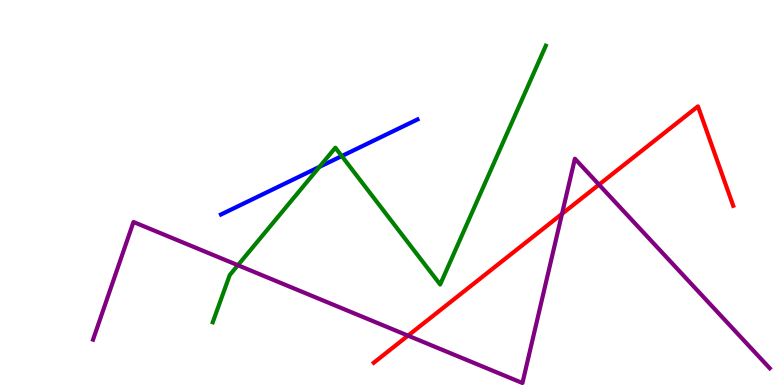[{'lines': ['blue', 'red'], 'intersections': []}, {'lines': ['green', 'red'], 'intersections': []}, {'lines': ['purple', 'red'], 'intersections': [{'x': 5.26, 'y': 1.28}, {'x': 7.25, 'y': 4.44}, {'x': 7.73, 'y': 5.2}]}, {'lines': ['blue', 'green'], 'intersections': [{'x': 4.12, 'y': 5.67}, {'x': 4.41, 'y': 5.95}]}, {'lines': ['blue', 'purple'], 'intersections': []}, {'lines': ['green', 'purple'], 'intersections': [{'x': 3.07, 'y': 3.11}]}]